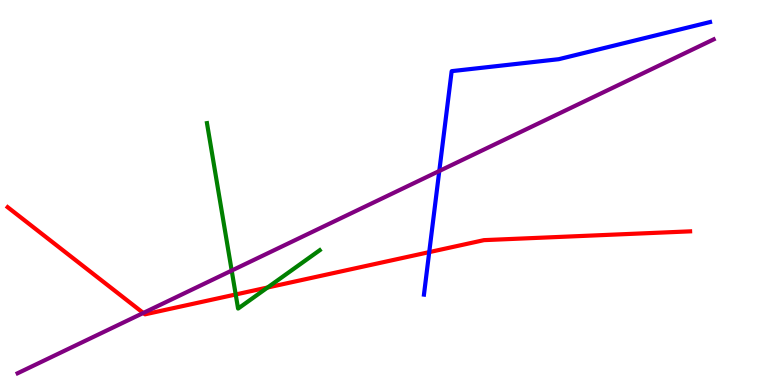[{'lines': ['blue', 'red'], 'intersections': [{'x': 5.54, 'y': 3.45}]}, {'lines': ['green', 'red'], 'intersections': [{'x': 3.04, 'y': 2.35}, {'x': 3.45, 'y': 2.53}]}, {'lines': ['purple', 'red'], 'intersections': [{'x': 1.85, 'y': 1.87}]}, {'lines': ['blue', 'green'], 'intersections': []}, {'lines': ['blue', 'purple'], 'intersections': [{'x': 5.67, 'y': 5.56}]}, {'lines': ['green', 'purple'], 'intersections': [{'x': 2.99, 'y': 2.97}]}]